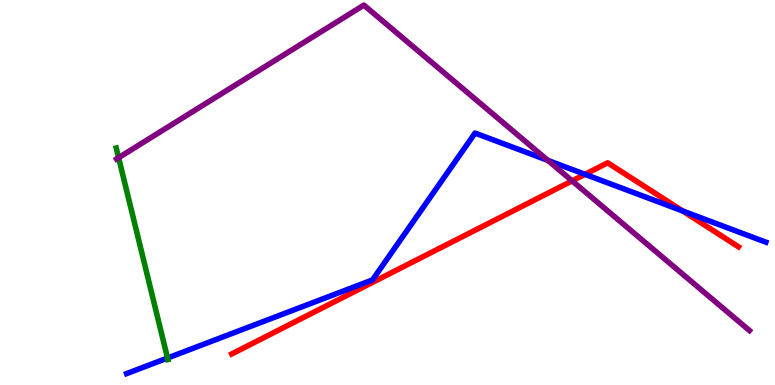[{'lines': ['blue', 'red'], 'intersections': [{'x': 7.55, 'y': 5.47}, {'x': 8.81, 'y': 4.52}]}, {'lines': ['green', 'red'], 'intersections': []}, {'lines': ['purple', 'red'], 'intersections': [{'x': 7.38, 'y': 5.3}]}, {'lines': ['blue', 'green'], 'intersections': [{'x': 2.16, 'y': 0.701}]}, {'lines': ['blue', 'purple'], 'intersections': [{'x': 7.07, 'y': 5.83}]}, {'lines': ['green', 'purple'], 'intersections': [{'x': 1.53, 'y': 5.9}]}]